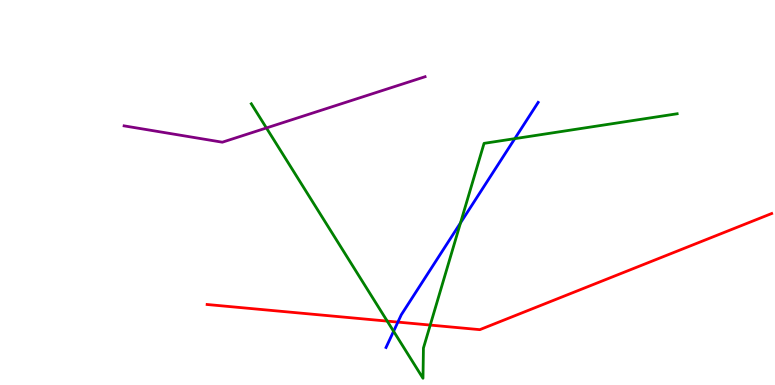[{'lines': ['blue', 'red'], 'intersections': [{'x': 5.13, 'y': 1.63}]}, {'lines': ['green', 'red'], 'intersections': [{'x': 5.0, 'y': 1.66}, {'x': 5.55, 'y': 1.56}]}, {'lines': ['purple', 'red'], 'intersections': []}, {'lines': ['blue', 'green'], 'intersections': [{'x': 5.08, 'y': 1.4}, {'x': 5.94, 'y': 4.21}, {'x': 6.64, 'y': 6.4}]}, {'lines': ['blue', 'purple'], 'intersections': []}, {'lines': ['green', 'purple'], 'intersections': [{'x': 3.44, 'y': 6.68}]}]